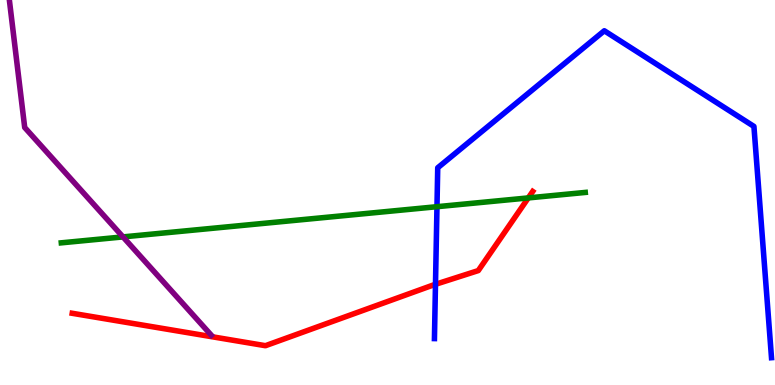[{'lines': ['blue', 'red'], 'intersections': [{'x': 5.62, 'y': 2.62}]}, {'lines': ['green', 'red'], 'intersections': [{'x': 6.82, 'y': 4.86}]}, {'lines': ['purple', 'red'], 'intersections': []}, {'lines': ['blue', 'green'], 'intersections': [{'x': 5.64, 'y': 4.63}]}, {'lines': ['blue', 'purple'], 'intersections': []}, {'lines': ['green', 'purple'], 'intersections': [{'x': 1.59, 'y': 3.85}]}]